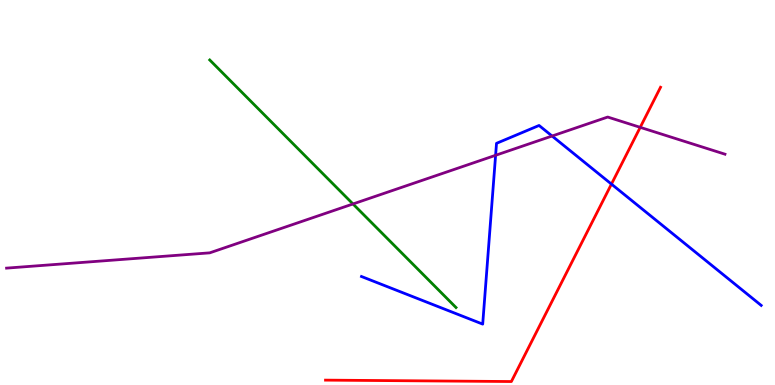[{'lines': ['blue', 'red'], 'intersections': [{'x': 7.89, 'y': 5.22}]}, {'lines': ['green', 'red'], 'intersections': []}, {'lines': ['purple', 'red'], 'intersections': [{'x': 8.26, 'y': 6.69}]}, {'lines': ['blue', 'green'], 'intersections': []}, {'lines': ['blue', 'purple'], 'intersections': [{'x': 6.39, 'y': 5.97}, {'x': 7.12, 'y': 6.47}]}, {'lines': ['green', 'purple'], 'intersections': [{'x': 4.55, 'y': 4.7}]}]